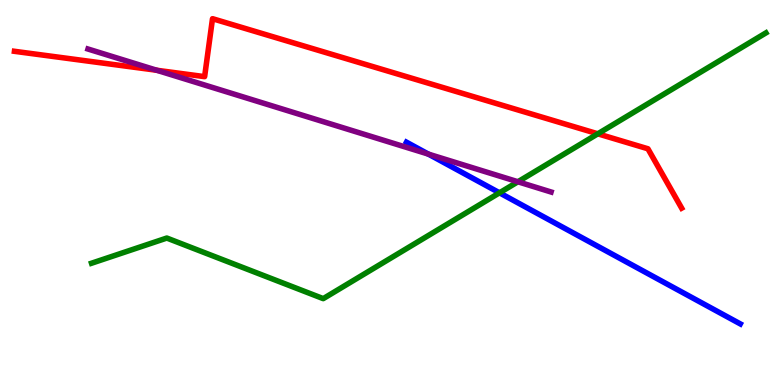[{'lines': ['blue', 'red'], 'intersections': []}, {'lines': ['green', 'red'], 'intersections': [{'x': 7.71, 'y': 6.52}]}, {'lines': ['purple', 'red'], 'intersections': [{'x': 2.02, 'y': 8.17}]}, {'lines': ['blue', 'green'], 'intersections': [{'x': 6.45, 'y': 4.99}]}, {'lines': ['blue', 'purple'], 'intersections': [{'x': 5.53, 'y': 6.0}]}, {'lines': ['green', 'purple'], 'intersections': [{'x': 6.68, 'y': 5.28}]}]